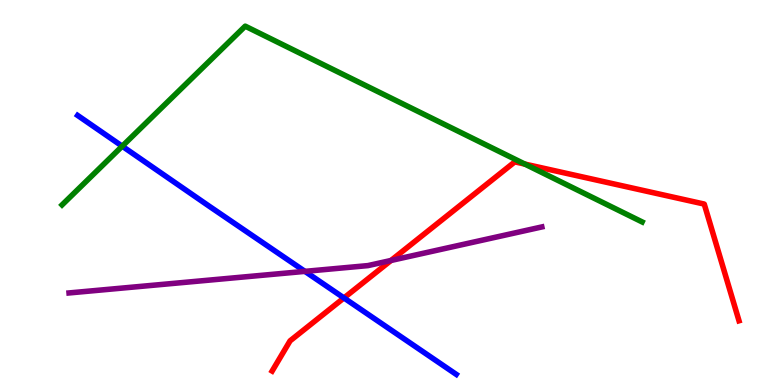[{'lines': ['blue', 'red'], 'intersections': [{'x': 4.44, 'y': 2.26}]}, {'lines': ['green', 'red'], 'intersections': [{'x': 6.77, 'y': 5.74}]}, {'lines': ['purple', 'red'], 'intersections': [{'x': 5.04, 'y': 3.23}]}, {'lines': ['blue', 'green'], 'intersections': [{'x': 1.58, 'y': 6.2}]}, {'lines': ['blue', 'purple'], 'intersections': [{'x': 3.93, 'y': 2.95}]}, {'lines': ['green', 'purple'], 'intersections': []}]